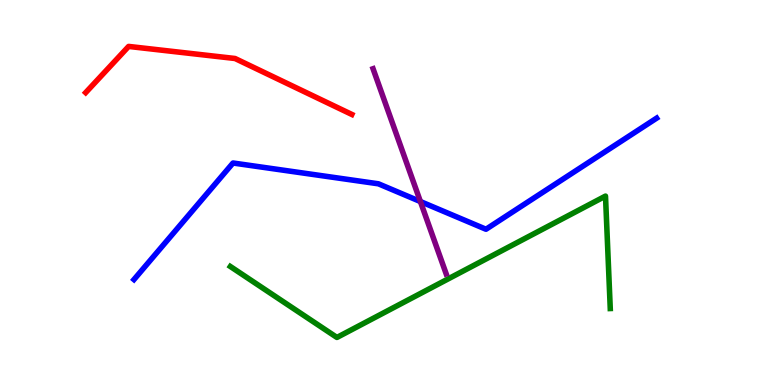[{'lines': ['blue', 'red'], 'intersections': []}, {'lines': ['green', 'red'], 'intersections': []}, {'lines': ['purple', 'red'], 'intersections': []}, {'lines': ['blue', 'green'], 'intersections': []}, {'lines': ['blue', 'purple'], 'intersections': [{'x': 5.42, 'y': 4.77}]}, {'lines': ['green', 'purple'], 'intersections': []}]